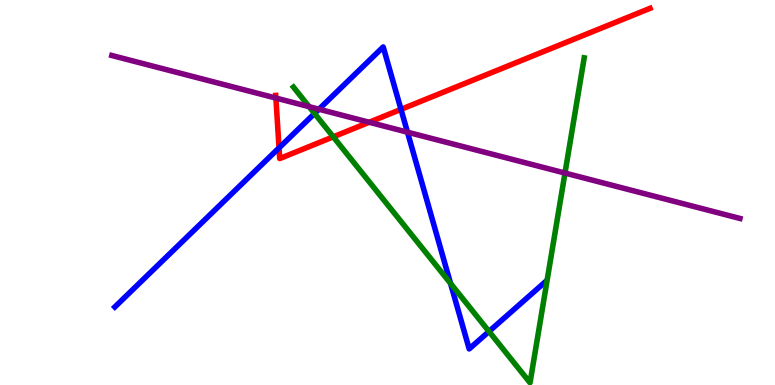[{'lines': ['blue', 'red'], 'intersections': [{'x': 3.6, 'y': 6.16}, {'x': 5.17, 'y': 7.16}]}, {'lines': ['green', 'red'], 'intersections': [{'x': 4.3, 'y': 6.45}]}, {'lines': ['purple', 'red'], 'intersections': [{'x': 3.56, 'y': 7.45}, {'x': 4.76, 'y': 6.82}]}, {'lines': ['blue', 'green'], 'intersections': [{'x': 4.06, 'y': 7.05}, {'x': 5.81, 'y': 2.64}, {'x': 6.31, 'y': 1.39}]}, {'lines': ['blue', 'purple'], 'intersections': [{'x': 4.12, 'y': 7.16}, {'x': 5.26, 'y': 6.57}]}, {'lines': ['green', 'purple'], 'intersections': [{'x': 3.99, 'y': 7.23}, {'x': 7.29, 'y': 5.51}]}]